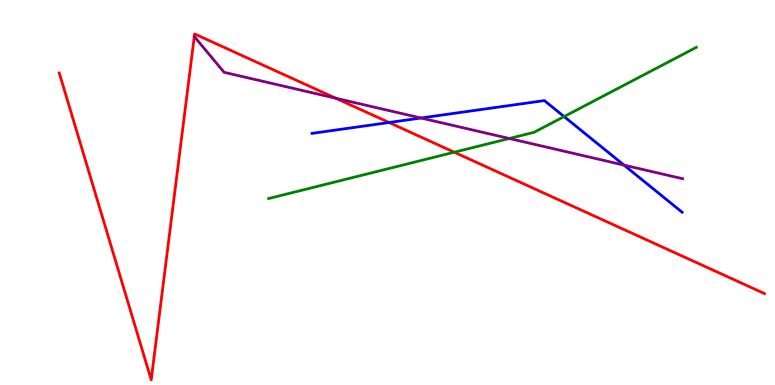[{'lines': ['blue', 'red'], 'intersections': [{'x': 5.02, 'y': 6.82}]}, {'lines': ['green', 'red'], 'intersections': [{'x': 5.86, 'y': 6.05}]}, {'lines': ['purple', 'red'], 'intersections': [{'x': 4.33, 'y': 7.45}]}, {'lines': ['blue', 'green'], 'intersections': [{'x': 7.28, 'y': 6.97}]}, {'lines': ['blue', 'purple'], 'intersections': [{'x': 5.43, 'y': 6.93}, {'x': 8.05, 'y': 5.71}]}, {'lines': ['green', 'purple'], 'intersections': [{'x': 6.57, 'y': 6.4}]}]